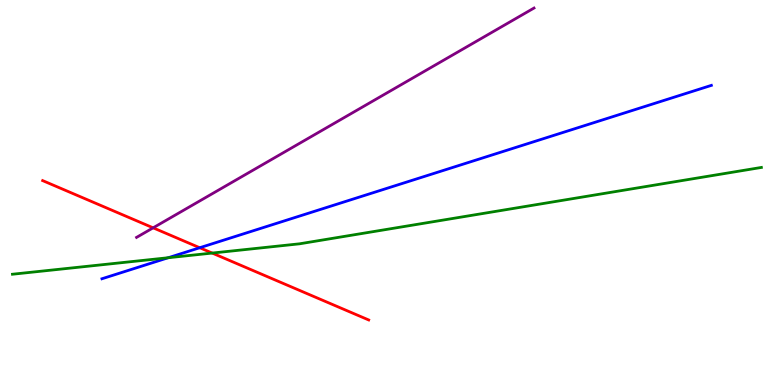[{'lines': ['blue', 'red'], 'intersections': [{'x': 2.58, 'y': 3.57}]}, {'lines': ['green', 'red'], 'intersections': [{'x': 2.74, 'y': 3.43}]}, {'lines': ['purple', 'red'], 'intersections': [{'x': 1.98, 'y': 4.08}]}, {'lines': ['blue', 'green'], 'intersections': [{'x': 2.17, 'y': 3.31}]}, {'lines': ['blue', 'purple'], 'intersections': []}, {'lines': ['green', 'purple'], 'intersections': []}]